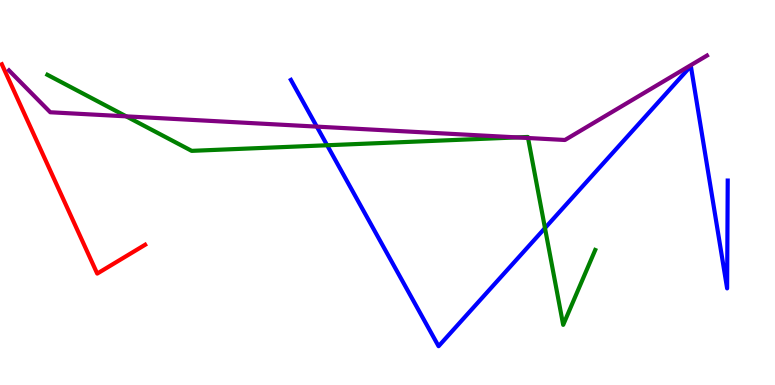[{'lines': ['blue', 'red'], 'intersections': []}, {'lines': ['green', 'red'], 'intersections': []}, {'lines': ['purple', 'red'], 'intersections': []}, {'lines': ['blue', 'green'], 'intersections': [{'x': 4.22, 'y': 6.23}, {'x': 7.03, 'y': 4.08}]}, {'lines': ['blue', 'purple'], 'intersections': [{'x': 4.09, 'y': 6.71}]}, {'lines': ['green', 'purple'], 'intersections': [{'x': 1.63, 'y': 6.98}, {'x': 6.67, 'y': 6.43}, {'x': 6.81, 'y': 6.42}]}]